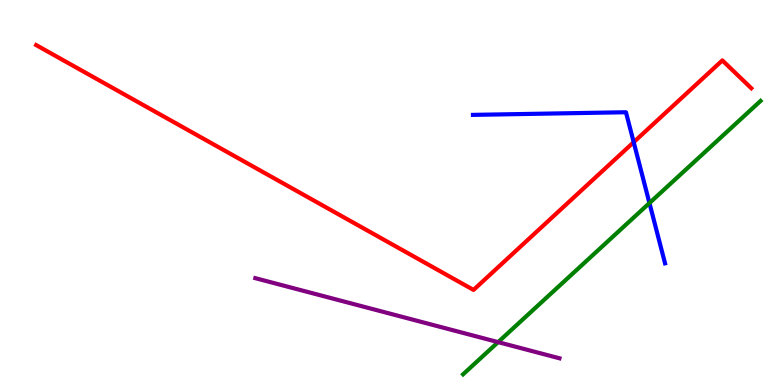[{'lines': ['blue', 'red'], 'intersections': [{'x': 8.18, 'y': 6.31}]}, {'lines': ['green', 'red'], 'intersections': []}, {'lines': ['purple', 'red'], 'intersections': []}, {'lines': ['blue', 'green'], 'intersections': [{'x': 8.38, 'y': 4.73}]}, {'lines': ['blue', 'purple'], 'intersections': []}, {'lines': ['green', 'purple'], 'intersections': [{'x': 6.43, 'y': 1.11}]}]